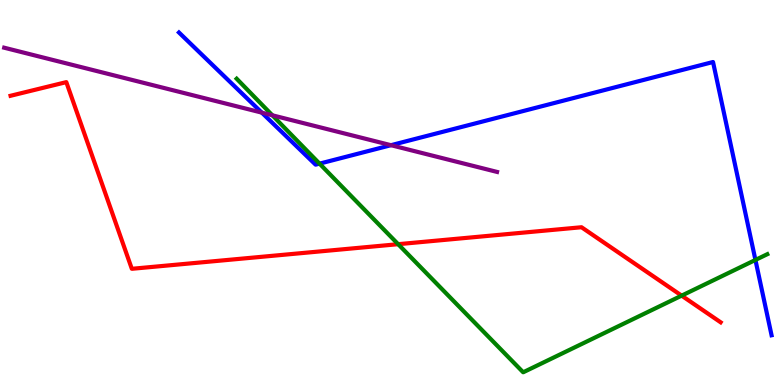[{'lines': ['blue', 'red'], 'intersections': []}, {'lines': ['green', 'red'], 'intersections': [{'x': 5.14, 'y': 3.66}, {'x': 8.8, 'y': 2.32}]}, {'lines': ['purple', 'red'], 'intersections': []}, {'lines': ['blue', 'green'], 'intersections': [{'x': 4.12, 'y': 5.75}, {'x': 9.75, 'y': 3.25}]}, {'lines': ['blue', 'purple'], 'intersections': [{'x': 3.38, 'y': 7.07}, {'x': 5.04, 'y': 6.23}]}, {'lines': ['green', 'purple'], 'intersections': [{'x': 3.51, 'y': 7.01}]}]